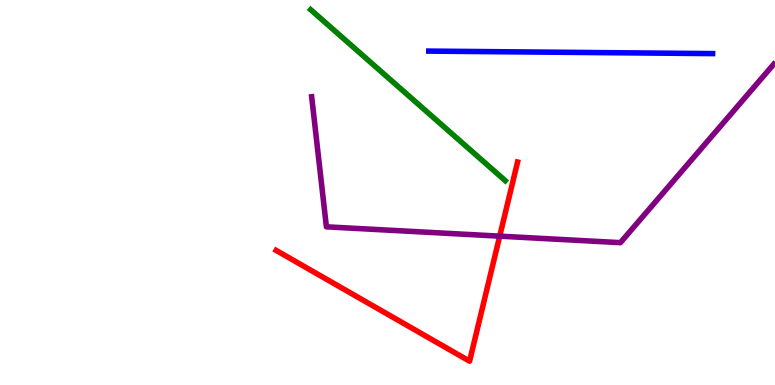[{'lines': ['blue', 'red'], 'intersections': []}, {'lines': ['green', 'red'], 'intersections': []}, {'lines': ['purple', 'red'], 'intersections': [{'x': 6.45, 'y': 3.87}]}, {'lines': ['blue', 'green'], 'intersections': []}, {'lines': ['blue', 'purple'], 'intersections': []}, {'lines': ['green', 'purple'], 'intersections': []}]